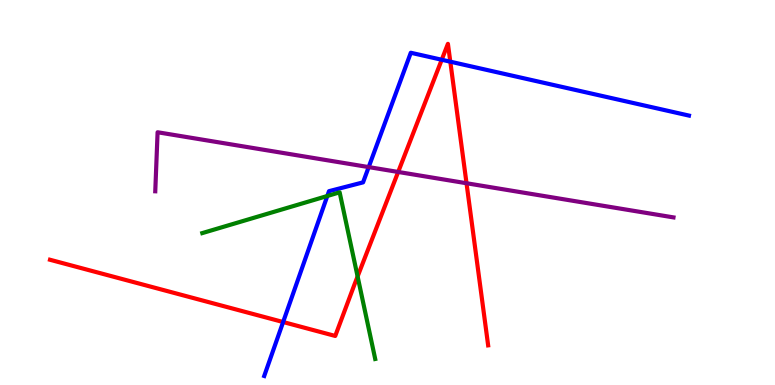[{'lines': ['blue', 'red'], 'intersections': [{'x': 3.65, 'y': 1.64}, {'x': 5.7, 'y': 8.45}, {'x': 5.81, 'y': 8.4}]}, {'lines': ['green', 'red'], 'intersections': [{'x': 4.61, 'y': 2.82}]}, {'lines': ['purple', 'red'], 'intersections': [{'x': 5.14, 'y': 5.53}, {'x': 6.02, 'y': 5.24}]}, {'lines': ['blue', 'green'], 'intersections': [{'x': 4.22, 'y': 4.91}]}, {'lines': ['blue', 'purple'], 'intersections': [{'x': 4.76, 'y': 5.66}]}, {'lines': ['green', 'purple'], 'intersections': []}]